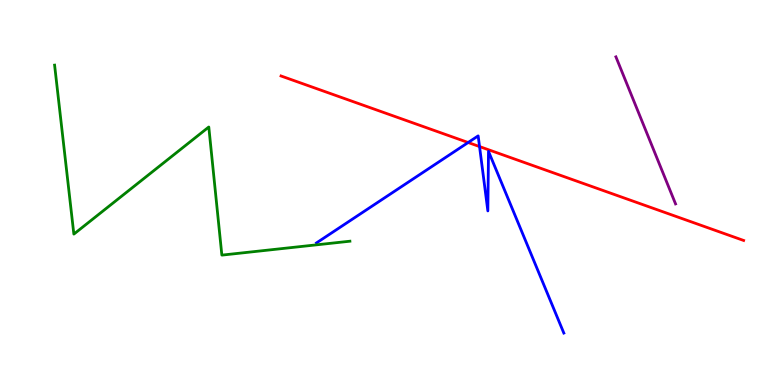[{'lines': ['blue', 'red'], 'intersections': [{'x': 6.04, 'y': 6.3}, {'x': 6.19, 'y': 6.19}]}, {'lines': ['green', 'red'], 'intersections': []}, {'lines': ['purple', 'red'], 'intersections': []}, {'lines': ['blue', 'green'], 'intersections': []}, {'lines': ['blue', 'purple'], 'intersections': []}, {'lines': ['green', 'purple'], 'intersections': []}]